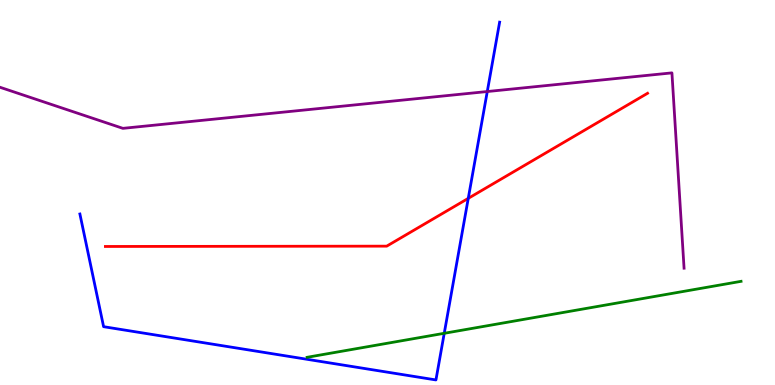[{'lines': ['blue', 'red'], 'intersections': [{'x': 6.04, 'y': 4.85}]}, {'lines': ['green', 'red'], 'intersections': []}, {'lines': ['purple', 'red'], 'intersections': []}, {'lines': ['blue', 'green'], 'intersections': [{'x': 5.73, 'y': 1.34}]}, {'lines': ['blue', 'purple'], 'intersections': [{'x': 6.29, 'y': 7.62}]}, {'lines': ['green', 'purple'], 'intersections': []}]